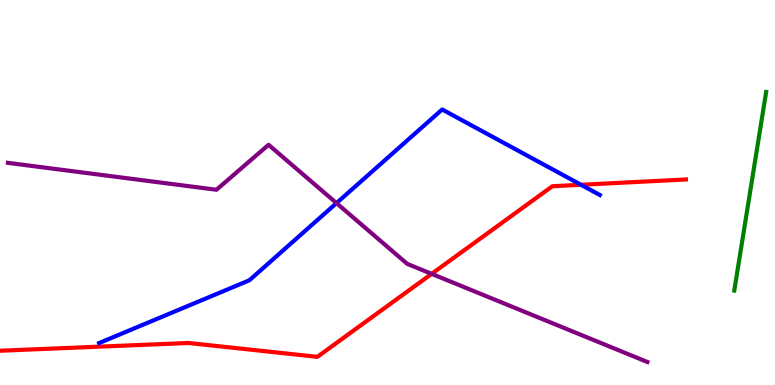[{'lines': ['blue', 'red'], 'intersections': [{'x': 7.5, 'y': 5.2}]}, {'lines': ['green', 'red'], 'intersections': []}, {'lines': ['purple', 'red'], 'intersections': [{'x': 5.57, 'y': 2.89}]}, {'lines': ['blue', 'green'], 'intersections': []}, {'lines': ['blue', 'purple'], 'intersections': [{'x': 4.34, 'y': 4.72}]}, {'lines': ['green', 'purple'], 'intersections': []}]